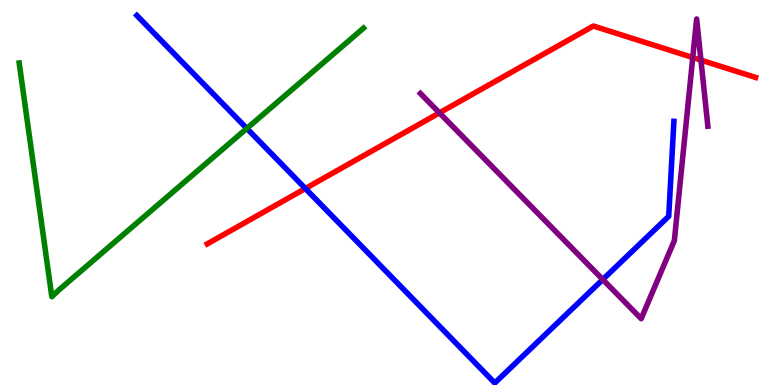[{'lines': ['blue', 'red'], 'intersections': [{'x': 3.94, 'y': 5.1}]}, {'lines': ['green', 'red'], 'intersections': []}, {'lines': ['purple', 'red'], 'intersections': [{'x': 5.67, 'y': 7.07}, {'x': 8.94, 'y': 8.51}, {'x': 9.04, 'y': 8.44}]}, {'lines': ['blue', 'green'], 'intersections': [{'x': 3.19, 'y': 6.66}]}, {'lines': ['blue', 'purple'], 'intersections': [{'x': 7.78, 'y': 2.74}]}, {'lines': ['green', 'purple'], 'intersections': []}]